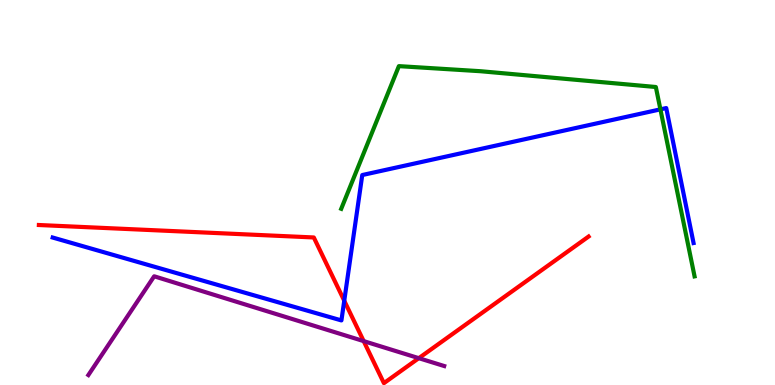[{'lines': ['blue', 'red'], 'intersections': [{'x': 4.44, 'y': 2.19}]}, {'lines': ['green', 'red'], 'intersections': []}, {'lines': ['purple', 'red'], 'intersections': [{'x': 4.69, 'y': 1.14}, {'x': 5.4, 'y': 0.697}]}, {'lines': ['blue', 'green'], 'intersections': [{'x': 8.52, 'y': 7.16}]}, {'lines': ['blue', 'purple'], 'intersections': []}, {'lines': ['green', 'purple'], 'intersections': []}]